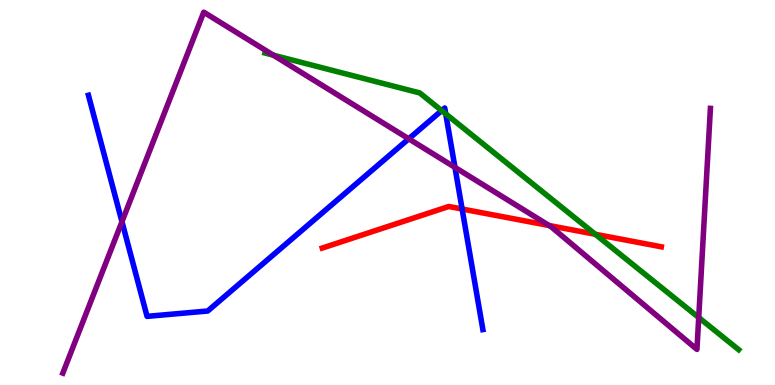[{'lines': ['blue', 'red'], 'intersections': [{'x': 5.96, 'y': 4.57}]}, {'lines': ['green', 'red'], 'intersections': [{'x': 7.68, 'y': 3.91}]}, {'lines': ['purple', 'red'], 'intersections': [{'x': 7.08, 'y': 4.14}]}, {'lines': ['blue', 'green'], 'intersections': [{'x': 5.7, 'y': 7.13}, {'x': 5.75, 'y': 7.04}]}, {'lines': ['blue', 'purple'], 'intersections': [{'x': 1.57, 'y': 4.24}, {'x': 5.27, 'y': 6.39}, {'x': 5.87, 'y': 5.65}]}, {'lines': ['green', 'purple'], 'intersections': [{'x': 3.53, 'y': 8.57}, {'x': 9.02, 'y': 1.75}]}]